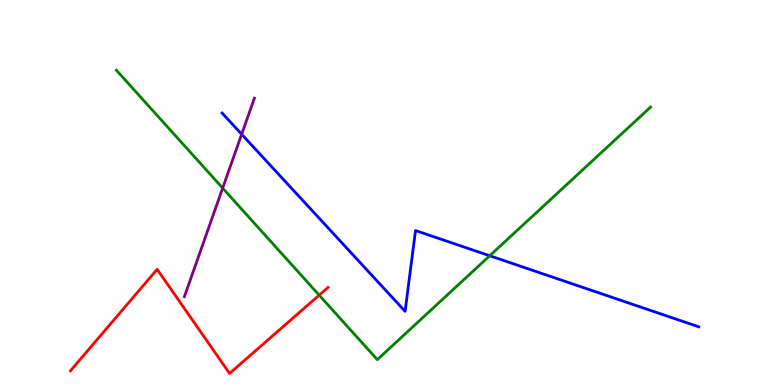[{'lines': ['blue', 'red'], 'intersections': []}, {'lines': ['green', 'red'], 'intersections': [{'x': 4.12, 'y': 2.33}]}, {'lines': ['purple', 'red'], 'intersections': []}, {'lines': ['blue', 'green'], 'intersections': [{'x': 6.32, 'y': 3.36}]}, {'lines': ['blue', 'purple'], 'intersections': [{'x': 3.12, 'y': 6.51}]}, {'lines': ['green', 'purple'], 'intersections': [{'x': 2.87, 'y': 5.11}]}]